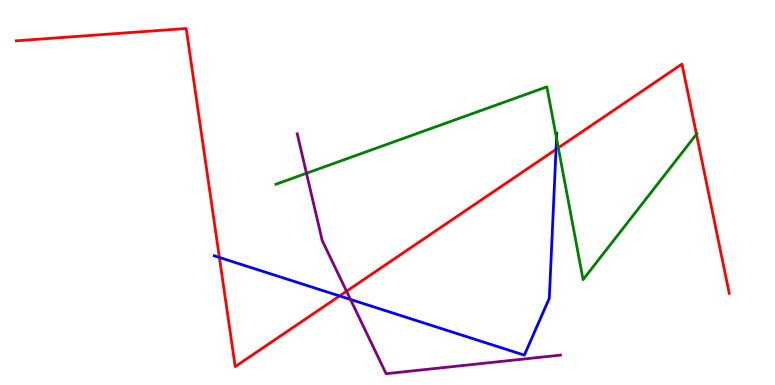[{'lines': ['blue', 'red'], 'intersections': [{'x': 2.83, 'y': 3.31}, {'x': 4.38, 'y': 2.31}, {'x': 7.17, 'y': 6.12}]}, {'lines': ['green', 'red'], 'intersections': [{'x': 7.2, 'y': 6.16}, {'x': 8.99, 'y': 6.51}]}, {'lines': ['purple', 'red'], 'intersections': [{'x': 4.47, 'y': 2.44}]}, {'lines': ['blue', 'green'], 'intersections': [{'x': 7.18, 'y': 6.41}]}, {'lines': ['blue', 'purple'], 'intersections': [{'x': 4.52, 'y': 2.22}]}, {'lines': ['green', 'purple'], 'intersections': [{'x': 3.95, 'y': 5.5}]}]